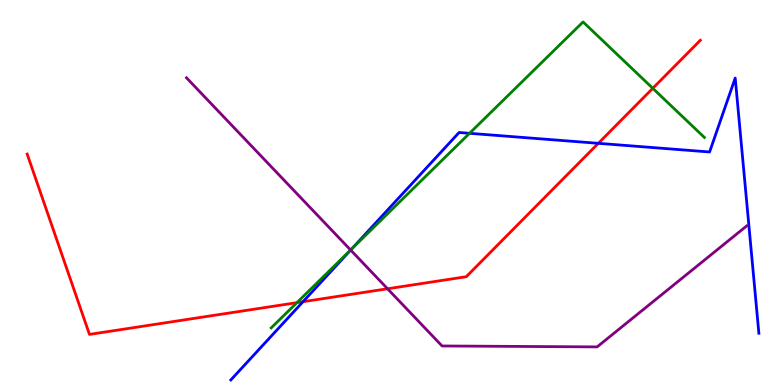[{'lines': ['blue', 'red'], 'intersections': [{'x': 3.91, 'y': 2.16}, {'x': 7.72, 'y': 6.28}]}, {'lines': ['green', 'red'], 'intersections': [{'x': 3.83, 'y': 2.14}, {'x': 8.42, 'y': 7.71}]}, {'lines': ['purple', 'red'], 'intersections': [{'x': 5.0, 'y': 2.5}]}, {'lines': ['blue', 'green'], 'intersections': [{'x': 4.54, 'y': 3.54}, {'x': 6.06, 'y': 6.54}]}, {'lines': ['blue', 'purple'], 'intersections': [{'x': 4.52, 'y': 3.51}]}, {'lines': ['green', 'purple'], 'intersections': [{'x': 4.52, 'y': 3.51}]}]